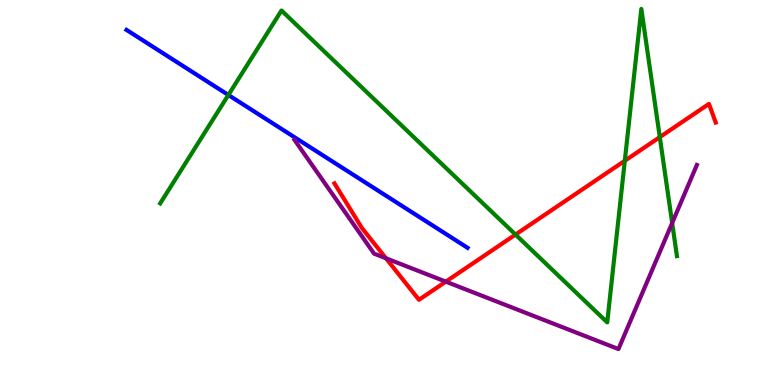[{'lines': ['blue', 'red'], 'intersections': []}, {'lines': ['green', 'red'], 'intersections': [{'x': 6.65, 'y': 3.91}, {'x': 8.06, 'y': 5.82}, {'x': 8.51, 'y': 6.44}]}, {'lines': ['purple', 'red'], 'intersections': [{'x': 4.98, 'y': 3.29}, {'x': 5.75, 'y': 2.68}]}, {'lines': ['blue', 'green'], 'intersections': [{'x': 2.95, 'y': 7.53}]}, {'lines': ['blue', 'purple'], 'intersections': []}, {'lines': ['green', 'purple'], 'intersections': [{'x': 8.67, 'y': 4.21}]}]